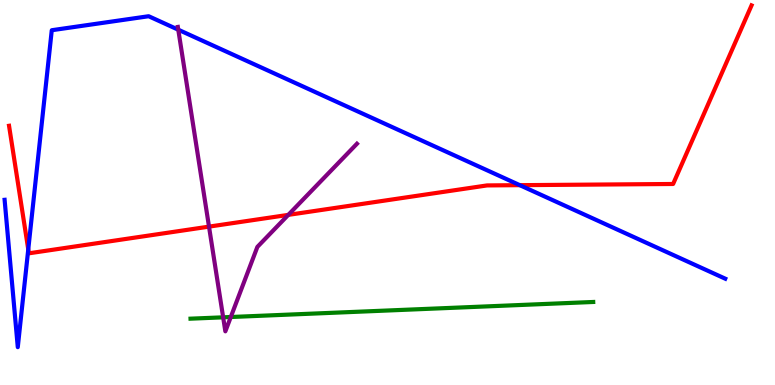[{'lines': ['blue', 'red'], 'intersections': [{'x': 0.365, 'y': 3.52}, {'x': 6.71, 'y': 5.19}]}, {'lines': ['green', 'red'], 'intersections': []}, {'lines': ['purple', 'red'], 'intersections': [{'x': 2.7, 'y': 4.11}, {'x': 3.72, 'y': 4.42}]}, {'lines': ['blue', 'green'], 'intersections': []}, {'lines': ['blue', 'purple'], 'intersections': [{'x': 2.3, 'y': 9.23}]}, {'lines': ['green', 'purple'], 'intersections': [{'x': 2.88, 'y': 1.76}, {'x': 2.98, 'y': 1.77}]}]